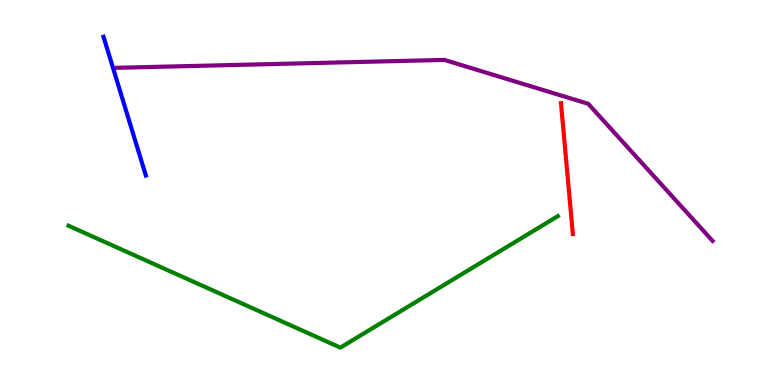[{'lines': ['blue', 'red'], 'intersections': []}, {'lines': ['green', 'red'], 'intersections': []}, {'lines': ['purple', 'red'], 'intersections': []}, {'lines': ['blue', 'green'], 'intersections': []}, {'lines': ['blue', 'purple'], 'intersections': []}, {'lines': ['green', 'purple'], 'intersections': []}]